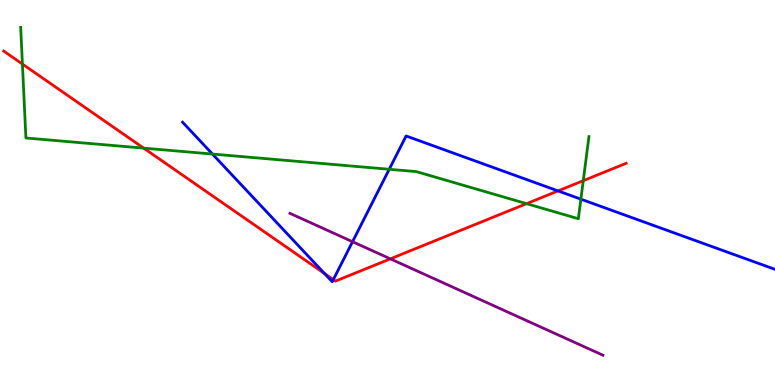[{'lines': ['blue', 'red'], 'intersections': [{'x': 4.19, 'y': 2.9}, {'x': 4.3, 'y': 2.74}, {'x': 7.2, 'y': 5.04}]}, {'lines': ['green', 'red'], 'intersections': [{'x': 0.289, 'y': 8.34}, {'x': 1.85, 'y': 6.15}, {'x': 6.79, 'y': 4.71}, {'x': 7.53, 'y': 5.31}]}, {'lines': ['purple', 'red'], 'intersections': [{'x': 5.04, 'y': 3.28}]}, {'lines': ['blue', 'green'], 'intersections': [{'x': 2.74, 'y': 6.0}, {'x': 5.02, 'y': 5.6}, {'x': 7.5, 'y': 4.83}]}, {'lines': ['blue', 'purple'], 'intersections': [{'x': 4.55, 'y': 3.72}]}, {'lines': ['green', 'purple'], 'intersections': []}]